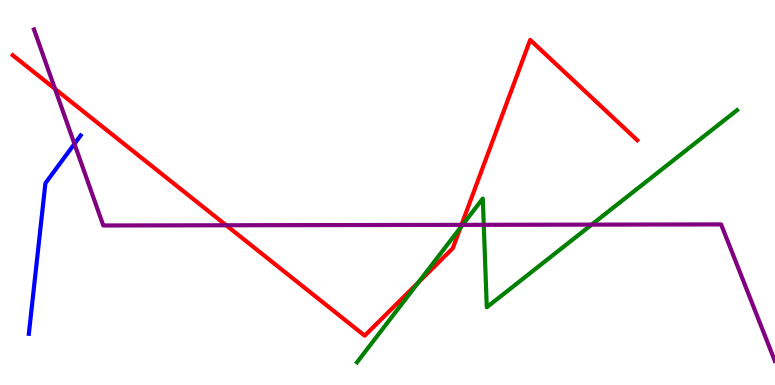[{'lines': ['blue', 'red'], 'intersections': []}, {'lines': ['green', 'red'], 'intersections': [{'x': 5.4, 'y': 2.67}, {'x': 5.94, 'y': 4.09}]}, {'lines': ['purple', 'red'], 'intersections': [{'x': 0.71, 'y': 7.69}, {'x': 2.92, 'y': 4.15}, {'x': 5.95, 'y': 4.16}]}, {'lines': ['blue', 'green'], 'intersections': []}, {'lines': ['blue', 'purple'], 'intersections': [{'x': 0.961, 'y': 6.26}]}, {'lines': ['green', 'purple'], 'intersections': [{'x': 5.97, 'y': 4.16}, {'x': 6.24, 'y': 4.16}, {'x': 7.63, 'y': 4.17}]}]